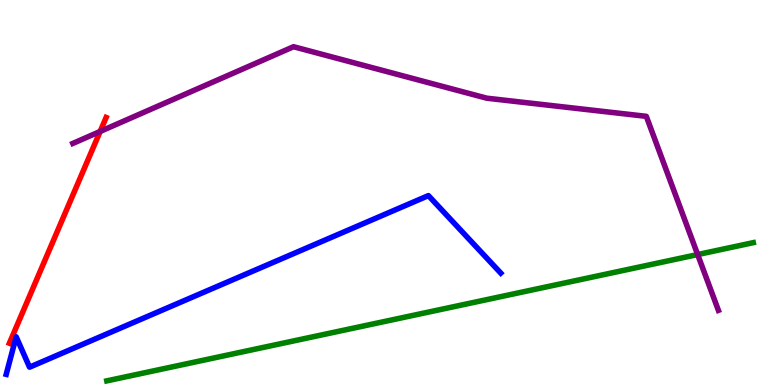[{'lines': ['blue', 'red'], 'intersections': []}, {'lines': ['green', 'red'], 'intersections': []}, {'lines': ['purple', 'red'], 'intersections': [{'x': 1.29, 'y': 6.59}]}, {'lines': ['blue', 'green'], 'intersections': []}, {'lines': ['blue', 'purple'], 'intersections': []}, {'lines': ['green', 'purple'], 'intersections': [{'x': 9.0, 'y': 3.39}]}]